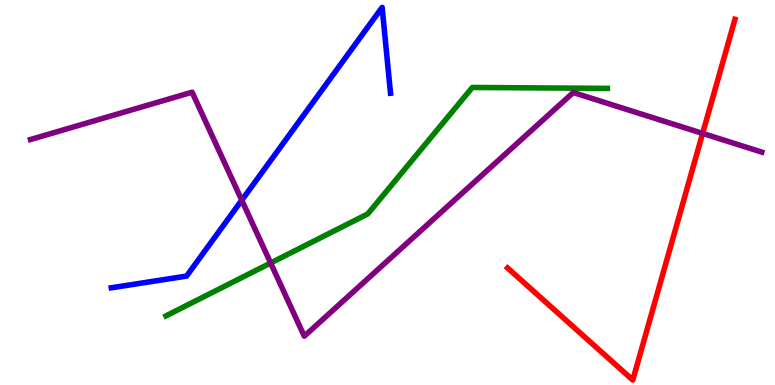[{'lines': ['blue', 'red'], 'intersections': []}, {'lines': ['green', 'red'], 'intersections': []}, {'lines': ['purple', 'red'], 'intersections': [{'x': 9.07, 'y': 6.53}]}, {'lines': ['blue', 'green'], 'intersections': []}, {'lines': ['blue', 'purple'], 'intersections': [{'x': 3.12, 'y': 4.8}]}, {'lines': ['green', 'purple'], 'intersections': [{'x': 3.49, 'y': 3.17}]}]